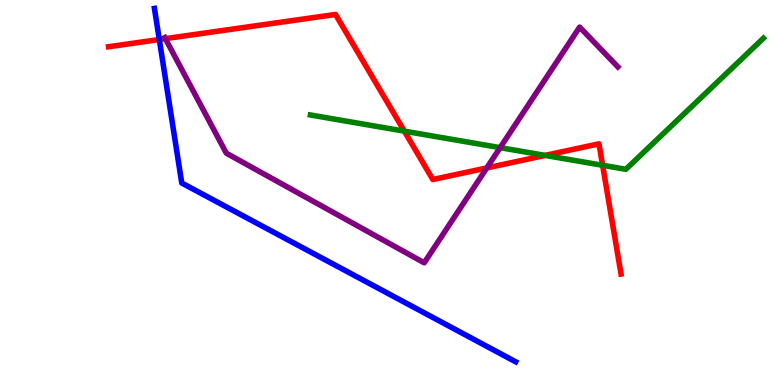[{'lines': ['blue', 'red'], 'intersections': [{'x': 2.06, 'y': 8.97}]}, {'lines': ['green', 'red'], 'intersections': [{'x': 5.22, 'y': 6.59}, {'x': 7.03, 'y': 5.96}, {'x': 7.78, 'y': 5.71}]}, {'lines': ['purple', 'red'], 'intersections': [{'x': 2.13, 'y': 9.0}, {'x': 6.28, 'y': 5.64}]}, {'lines': ['blue', 'green'], 'intersections': []}, {'lines': ['blue', 'purple'], 'intersections': []}, {'lines': ['green', 'purple'], 'intersections': [{'x': 6.45, 'y': 6.16}]}]